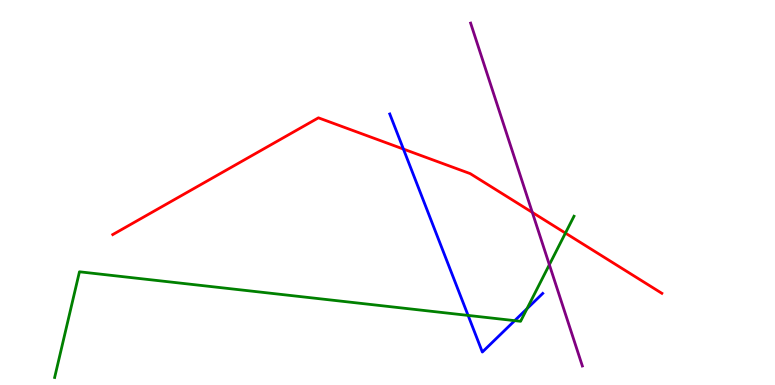[{'lines': ['blue', 'red'], 'intersections': [{'x': 5.21, 'y': 6.13}]}, {'lines': ['green', 'red'], 'intersections': [{'x': 7.3, 'y': 3.95}]}, {'lines': ['purple', 'red'], 'intersections': [{'x': 6.87, 'y': 4.48}]}, {'lines': ['blue', 'green'], 'intersections': [{'x': 6.04, 'y': 1.81}, {'x': 6.64, 'y': 1.67}, {'x': 6.8, 'y': 1.98}]}, {'lines': ['blue', 'purple'], 'intersections': []}, {'lines': ['green', 'purple'], 'intersections': [{'x': 7.09, 'y': 3.12}]}]